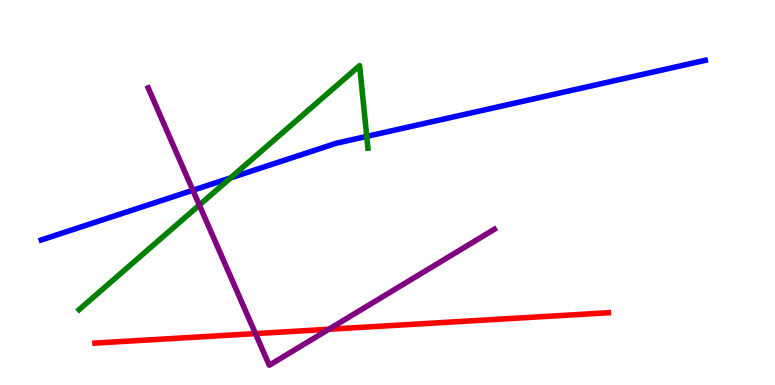[{'lines': ['blue', 'red'], 'intersections': []}, {'lines': ['green', 'red'], 'intersections': []}, {'lines': ['purple', 'red'], 'intersections': [{'x': 3.3, 'y': 1.34}, {'x': 4.24, 'y': 1.45}]}, {'lines': ['blue', 'green'], 'intersections': [{'x': 2.97, 'y': 5.38}, {'x': 4.73, 'y': 6.46}]}, {'lines': ['blue', 'purple'], 'intersections': [{'x': 2.49, 'y': 5.06}]}, {'lines': ['green', 'purple'], 'intersections': [{'x': 2.57, 'y': 4.67}]}]